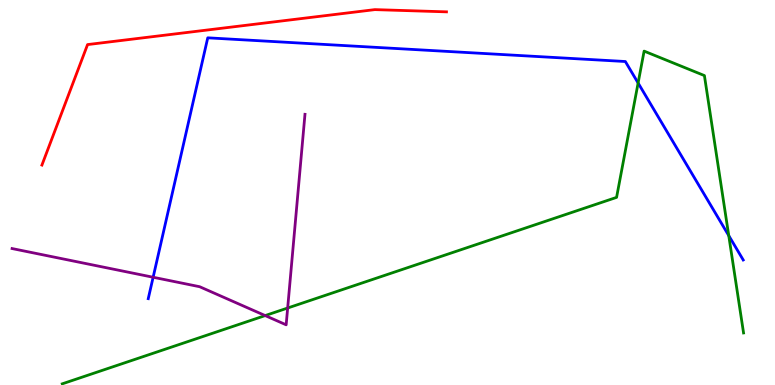[{'lines': ['blue', 'red'], 'intersections': []}, {'lines': ['green', 'red'], 'intersections': []}, {'lines': ['purple', 'red'], 'intersections': []}, {'lines': ['blue', 'green'], 'intersections': [{'x': 8.23, 'y': 7.84}, {'x': 9.4, 'y': 3.88}]}, {'lines': ['blue', 'purple'], 'intersections': [{'x': 1.98, 'y': 2.8}]}, {'lines': ['green', 'purple'], 'intersections': [{'x': 3.42, 'y': 1.8}, {'x': 3.71, 'y': 2.0}]}]